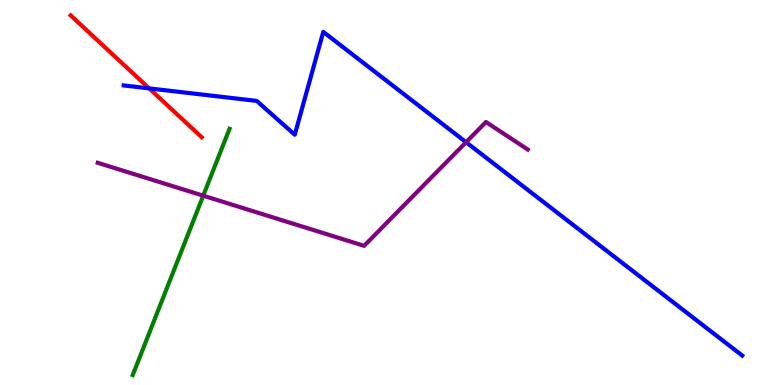[{'lines': ['blue', 'red'], 'intersections': [{'x': 1.93, 'y': 7.7}]}, {'lines': ['green', 'red'], 'intersections': []}, {'lines': ['purple', 'red'], 'intersections': []}, {'lines': ['blue', 'green'], 'intersections': []}, {'lines': ['blue', 'purple'], 'intersections': [{'x': 6.01, 'y': 6.31}]}, {'lines': ['green', 'purple'], 'intersections': [{'x': 2.62, 'y': 4.92}]}]